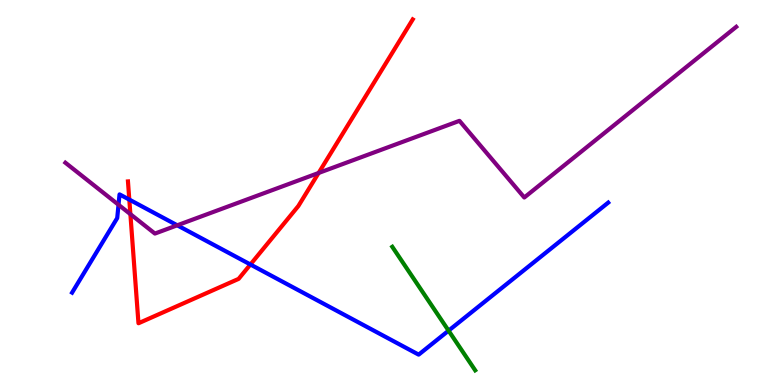[{'lines': ['blue', 'red'], 'intersections': [{'x': 1.67, 'y': 4.82}, {'x': 3.23, 'y': 3.13}]}, {'lines': ['green', 'red'], 'intersections': []}, {'lines': ['purple', 'red'], 'intersections': [{'x': 1.68, 'y': 4.44}, {'x': 4.11, 'y': 5.51}]}, {'lines': ['blue', 'green'], 'intersections': [{'x': 5.79, 'y': 1.41}]}, {'lines': ['blue', 'purple'], 'intersections': [{'x': 1.53, 'y': 4.68}, {'x': 2.29, 'y': 4.15}]}, {'lines': ['green', 'purple'], 'intersections': []}]